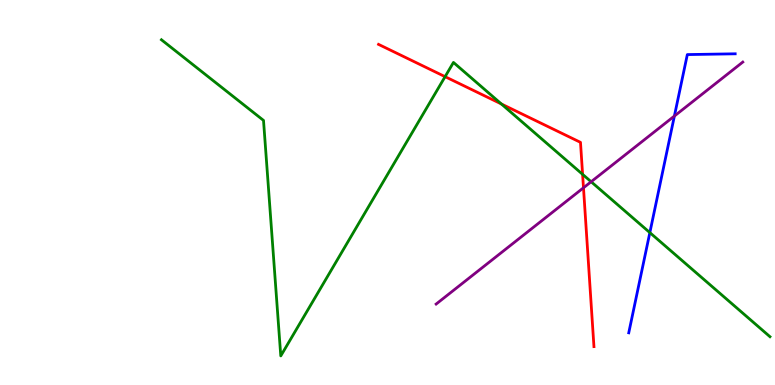[{'lines': ['blue', 'red'], 'intersections': []}, {'lines': ['green', 'red'], 'intersections': [{'x': 5.74, 'y': 8.01}, {'x': 6.47, 'y': 7.3}, {'x': 7.52, 'y': 5.47}]}, {'lines': ['purple', 'red'], 'intersections': [{'x': 7.53, 'y': 5.12}]}, {'lines': ['blue', 'green'], 'intersections': [{'x': 8.39, 'y': 3.96}]}, {'lines': ['blue', 'purple'], 'intersections': [{'x': 8.7, 'y': 6.99}]}, {'lines': ['green', 'purple'], 'intersections': [{'x': 7.63, 'y': 5.28}]}]